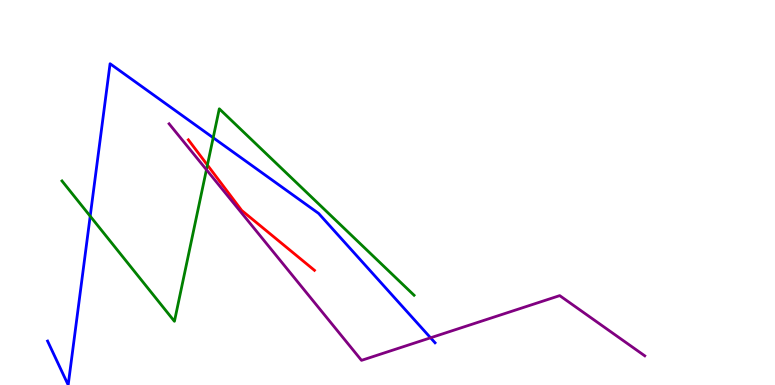[{'lines': ['blue', 'red'], 'intersections': []}, {'lines': ['green', 'red'], 'intersections': [{'x': 2.68, 'y': 5.71}]}, {'lines': ['purple', 'red'], 'intersections': []}, {'lines': ['blue', 'green'], 'intersections': [{'x': 1.16, 'y': 4.39}, {'x': 2.75, 'y': 6.42}]}, {'lines': ['blue', 'purple'], 'intersections': [{'x': 5.56, 'y': 1.23}]}, {'lines': ['green', 'purple'], 'intersections': [{'x': 2.66, 'y': 5.59}]}]